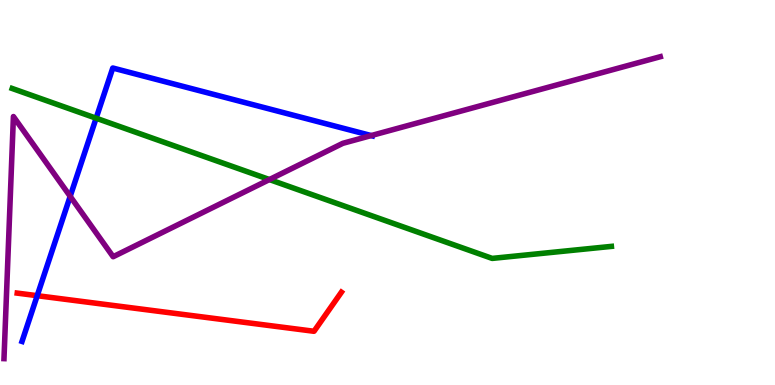[{'lines': ['blue', 'red'], 'intersections': [{'x': 0.48, 'y': 2.32}]}, {'lines': ['green', 'red'], 'intersections': []}, {'lines': ['purple', 'red'], 'intersections': []}, {'lines': ['blue', 'green'], 'intersections': [{'x': 1.24, 'y': 6.93}]}, {'lines': ['blue', 'purple'], 'intersections': [{'x': 0.906, 'y': 4.9}, {'x': 4.79, 'y': 6.48}]}, {'lines': ['green', 'purple'], 'intersections': [{'x': 3.48, 'y': 5.34}]}]